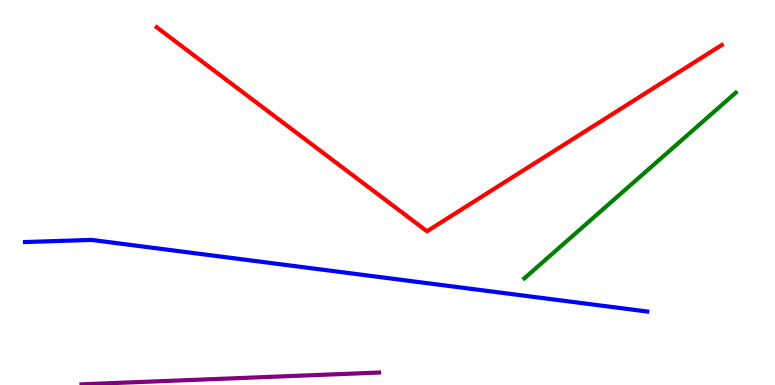[{'lines': ['blue', 'red'], 'intersections': []}, {'lines': ['green', 'red'], 'intersections': []}, {'lines': ['purple', 'red'], 'intersections': []}, {'lines': ['blue', 'green'], 'intersections': []}, {'lines': ['blue', 'purple'], 'intersections': []}, {'lines': ['green', 'purple'], 'intersections': []}]